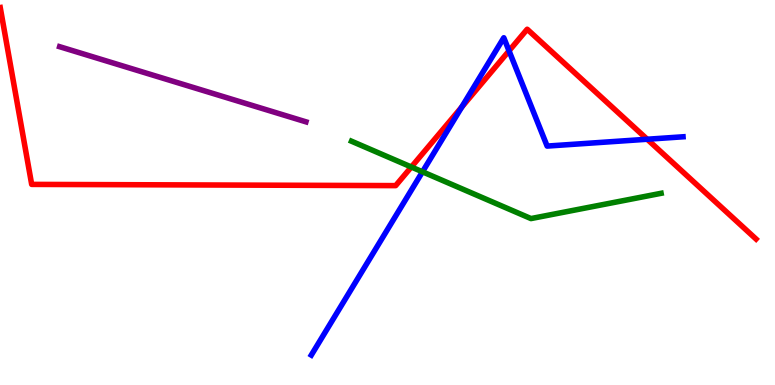[{'lines': ['blue', 'red'], 'intersections': [{'x': 5.96, 'y': 7.22}, {'x': 6.57, 'y': 8.68}, {'x': 8.35, 'y': 6.38}]}, {'lines': ['green', 'red'], 'intersections': [{'x': 5.31, 'y': 5.66}]}, {'lines': ['purple', 'red'], 'intersections': []}, {'lines': ['blue', 'green'], 'intersections': [{'x': 5.45, 'y': 5.54}]}, {'lines': ['blue', 'purple'], 'intersections': []}, {'lines': ['green', 'purple'], 'intersections': []}]